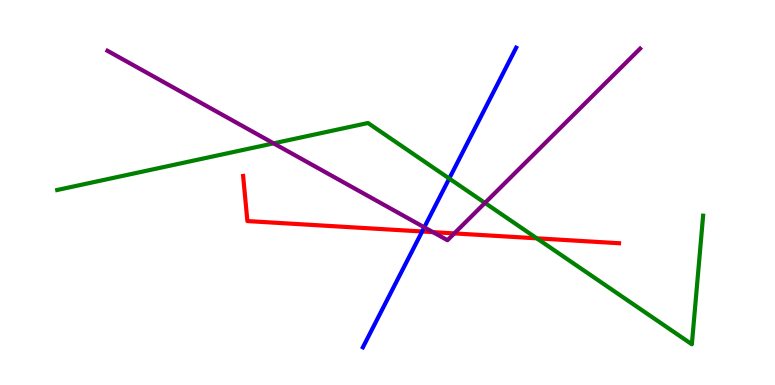[{'lines': ['blue', 'red'], 'intersections': [{'x': 5.45, 'y': 3.99}]}, {'lines': ['green', 'red'], 'intersections': [{'x': 6.93, 'y': 3.81}]}, {'lines': ['purple', 'red'], 'intersections': [{'x': 5.59, 'y': 3.97}, {'x': 5.86, 'y': 3.94}]}, {'lines': ['blue', 'green'], 'intersections': [{'x': 5.8, 'y': 5.36}]}, {'lines': ['blue', 'purple'], 'intersections': [{'x': 5.47, 'y': 4.1}]}, {'lines': ['green', 'purple'], 'intersections': [{'x': 3.53, 'y': 6.28}, {'x': 6.26, 'y': 4.73}]}]